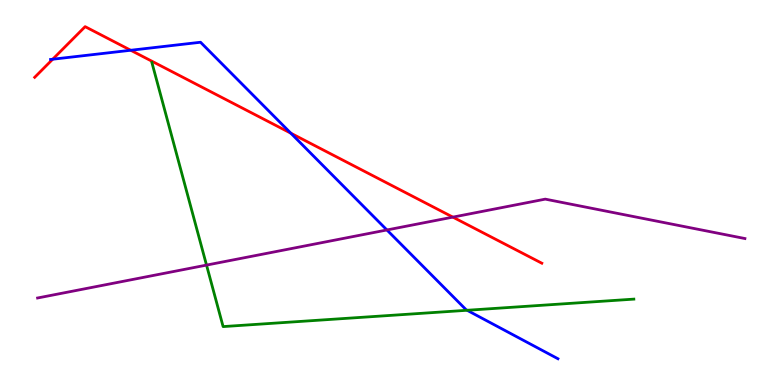[{'lines': ['blue', 'red'], 'intersections': [{'x': 0.68, 'y': 8.46}, {'x': 1.69, 'y': 8.69}, {'x': 3.75, 'y': 6.54}]}, {'lines': ['green', 'red'], 'intersections': []}, {'lines': ['purple', 'red'], 'intersections': [{'x': 5.84, 'y': 4.36}]}, {'lines': ['blue', 'green'], 'intersections': [{'x': 6.03, 'y': 1.94}]}, {'lines': ['blue', 'purple'], 'intersections': [{'x': 4.99, 'y': 4.03}]}, {'lines': ['green', 'purple'], 'intersections': [{'x': 2.66, 'y': 3.11}]}]